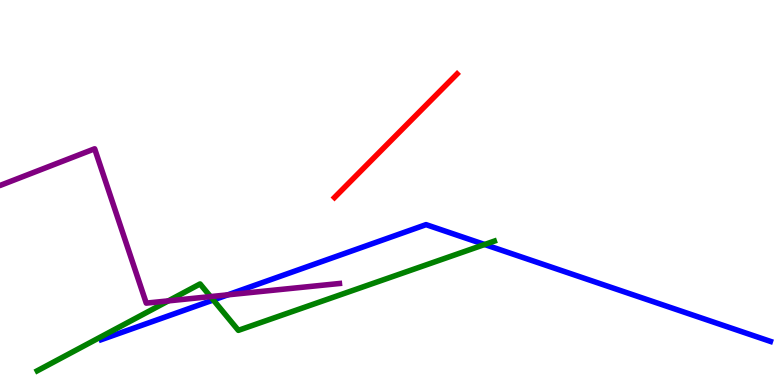[{'lines': ['blue', 'red'], 'intersections': []}, {'lines': ['green', 'red'], 'intersections': []}, {'lines': ['purple', 'red'], 'intersections': []}, {'lines': ['blue', 'green'], 'intersections': [{'x': 2.75, 'y': 2.21}, {'x': 6.25, 'y': 3.65}]}, {'lines': ['blue', 'purple'], 'intersections': [{'x': 2.94, 'y': 2.34}]}, {'lines': ['green', 'purple'], 'intersections': [{'x': 2.17, 'y': 2.18}, {'x': 2.72, 'y': 2.3}]}]